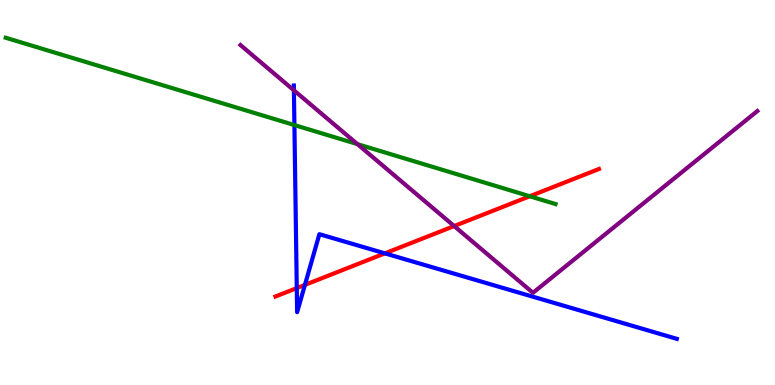[{'lines': ['blue', 'red'], 'intersections': [{'x': 3.83, 'y': 2.52}, {'x': 3.93, 'y': 2.6}, {'x': 4.97, 'y': 3.42}]}, {'lines': ['green', 'red'], 'intersections': [{'x': 6.84, 'y': 4.9}]}, {'lines': ['purple', 'red'], 'intersections': [{'x': 5.86, 'y': 4.13}]}, {'lines': ['blue', 'green'], 'intersections': [{'x': 3.8, 'y': 6.75}]}, {'lines': ['blue', 'purple'], 'intersections': [{'x': 3.79, 'y': 7.65}]}, {'lines': ['green', 'purple'], 'intersections': [{'x': 4.61, 'y': 6.26}]}]